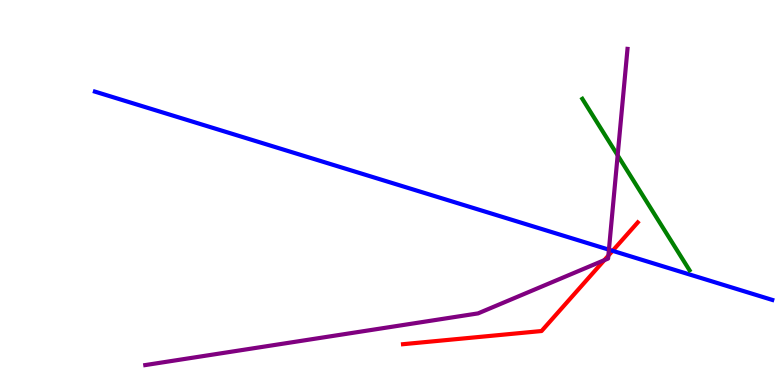[{'lines': ['blue', 'red'], 'intersections': [{'x': 7.9, 'y': 3.49}]}, {'lines': ['green', 'red'], 'intersections': []}, {'lines': ['purple', 'red'], 'intersections': [{'x': 7.8, 'y': 3.24}, {'x': 7.85, 'y': 3.36}]}, {'lines': ['blue', 'green'], 'intersections': []}, {'lines': ['blue', 'purple'], 'intersections': [{'x': 7.86, 'y': 3.51}]}, {'lines': ['green', 'purple'], 'intersections': [{'x': 7.97, 'y': 5.97}]}]